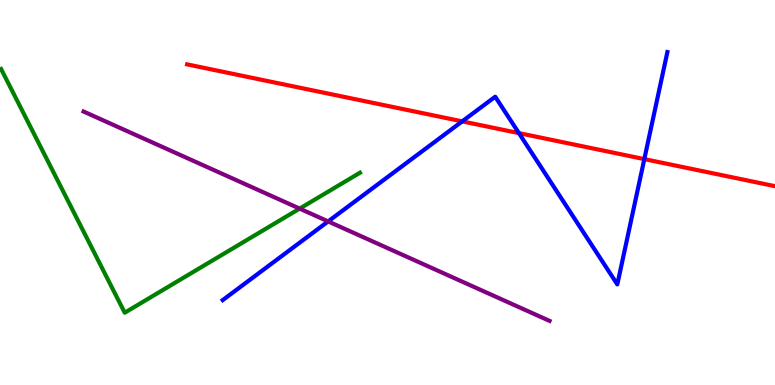[{'lines': ['blue', 'red'], 'intersections': [{'x': 5.96, 'y': 6.85}, {'x': 6.7, 'y': 6.54}, {'x': 8.31, 'y': 5.87}]}, {'lines': ['green', 'red'], 'intersections': []}, {'lines': ['purple', 'red'], 'intersections': []}, {'lines': ['blue', 'green'], 'intersections': []}, {'lines': ['blue', 'purple'], 'intersections': [{'x': 4.23, 'y': 4.25}]}, {'lines': ['green', 'purple'], 'intersections': [{'x': 3.87, 'y': 4.58}]}]